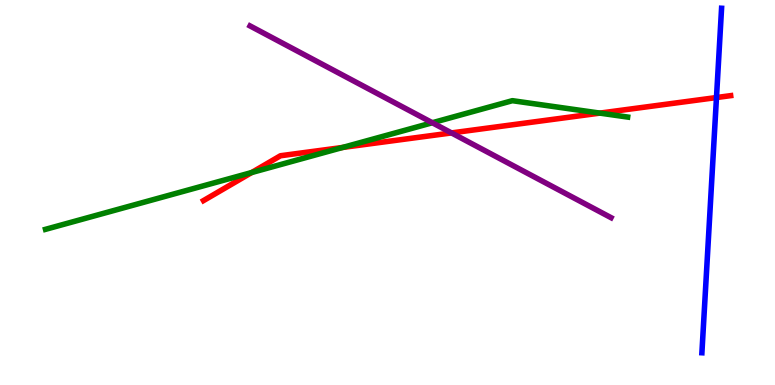[{'lines': ['blue', 'red'], 'intersections': [{'x': 9.24, 'y': 7.47}]}, {'lines': ['green', 'red'], 'intersections': [{'x': 3.25, 'y': 5.52}, {'x': 4.42, 'y': 6.17}, {'x': 7.74, 'y': 7.06}]}, {'lines': ['purple', 'red'], 'intersections': [{'x': 5.83, 'y': 6.55}]}, {'lines': ['blue', 'green'], 'intersections': []}, {'lines': ['blue', 'purple'], 'intersections': []}, {'lines': ['green', 'purple'], 'intersections': [{'x': 5.58, 'y': 6.81}]}]